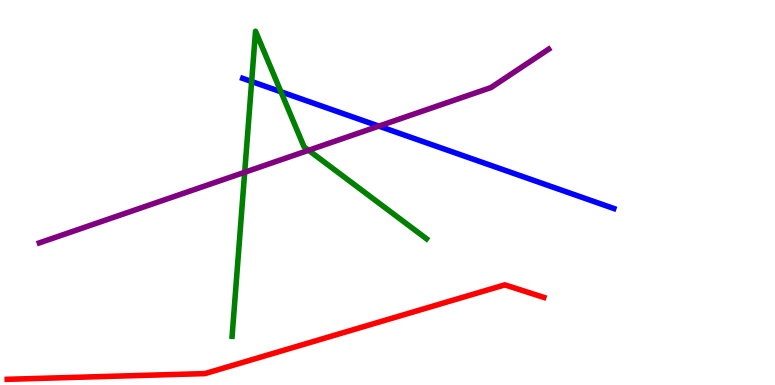[{'lines': ['blue', 'red'], 'intersections': []}, {'lines': ['green', 'red'], 'intersections': []}, {'lines': ['purple', 'red'], 'intersections': []}, {'lines': ['blue', 'green'], 'intersections': [{'x': 3.25, 'y': 7.88}, {'x': 3.63, 'y': 7.62}]}, {'lines': ['blue', 'purple'], 'intersections': [{'x': 4.89, 'y': 6.72}]}, {'lines': ['green', 'purple'], 'intersections': [{'x': 3.16, 'y': 5.53}, {'x': 3.98, 'y': 6.1}]}]